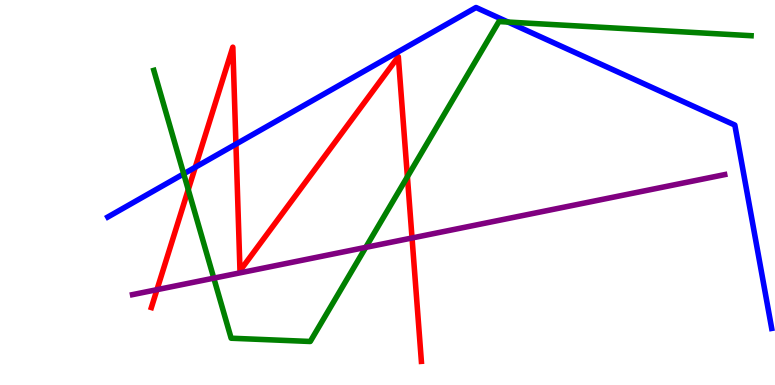[{'lines': ['blue', 'red'], 'intersections': [{'x': 2.52, 'y': 5.66}, {'x': 3.04, 'y': 6.26}]}, {'lines': ['green', 'red'], 'intersections': [{'x': 2.43, 'y': 5.07}, {'x': 5.26, 'y': 5.41}]}, {'lines': ['purple', 'red'], 'intersections': [{'x': 2.03, 'y': 2.48}, {'x': 5.32, 'y': 3.82}]}, {'lines': ['blue', 'green'], 'intersections': [{'x': 2.37, 'y': 5.48}, {'x': 6.56, 'y': 9.43}]}, {'lines': ['blue', 'purple'], 'intersections': []}, {'lines': ['green', 'purple'], 'intersections': [{'x': 2.76, 'y': 2.78}, {'x': 4.72, 'y': 3.58}]}]